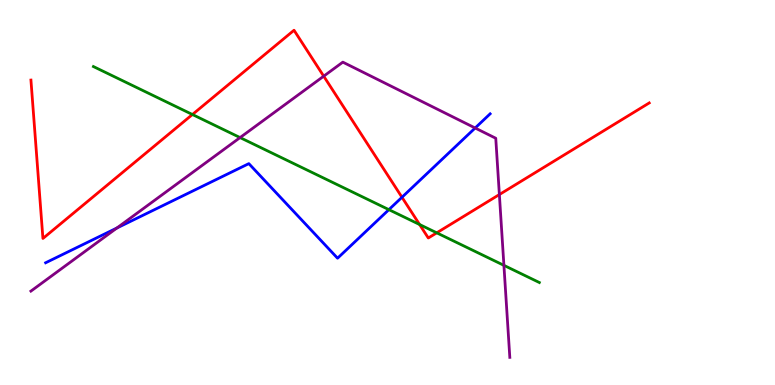[{'lines': ['blue', 'red'], 'intersections': [{'x': 5.19, 'y': 4.88}]}, {'lines': ['green', 'red'], 'intersections': [{'x': 2.48, 'y': 7.03}, {'x': 5.41, 'y': 4.17}, {'x': 5.64, 'y': 3.95}]}, {'lines': ['purple', 'red'], 'intersections': [{'x': 4.18, 'y': 8.02}, {'x': 6.44, 'y': 4.95}]}, {'lines': ['blue', 'green'], 'intersections': [{'x': 5.02, 'y': 4.55}]}, {'lines': ['blue', 'purple'], 'intersections': [{'x': 1.51, 'y': 4.08}, {'x': 6.13, 'y': 6.68}]}, {'lines': ['green', 'purple'], 'intersections': [{'x': 3.1, 'y': 6.43}, {'x': 6.5, 'y': 3.11}]}]